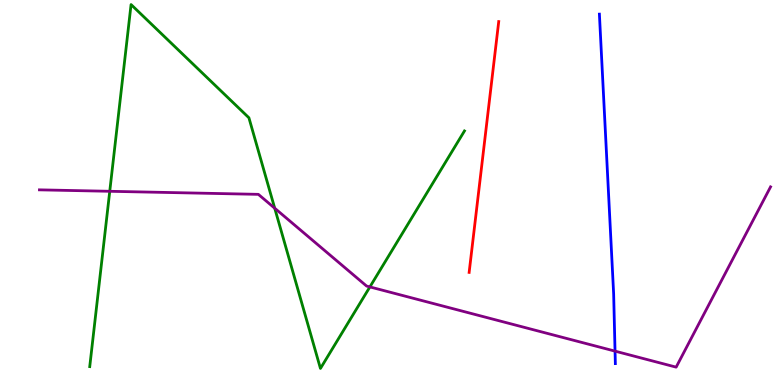[{'lines': ['blue', 'red'], 'intersections': []}, {'lines': ['green', 'red'], 'intersections': []}, {'lines': ['purple', 'red'], 'intersections': []}, {'lines': ['blue', 'green'], 'intersections': []}, {'lines': ['blue', 'purple'], 'intersections': [{'x': 7.94, 'y': 0.88}]}, {'lines': ['green', 'purple'], 'intersections': [{'x': 1.42, 'y': 5.03}, {'x': 3.54, 'y': 4.59}, {'x': 4.77, 'y': 2.55}]}]